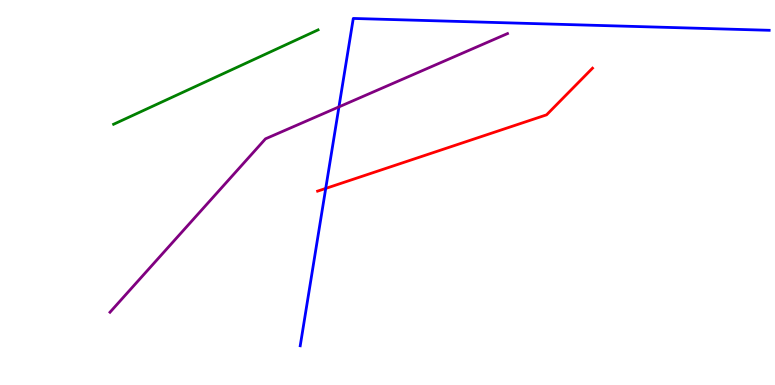[{'lines': ['blue', 'red'], 'intersections': [{'x': 4.2, 'y': 5.11}]}, {'lines': ['green', 'red'], 'intersections': []}, {'lines': ['purple', 'red'], 'intersections': []}, {'lines': ['blue', 'green'], 'intersections': []}, {'lines': ['blue', 'purple'], 'intersections': [{'x': 4.37, 'y': 7.22}]}, {'lines': ['green', 'purple'], 'intersections': []}]